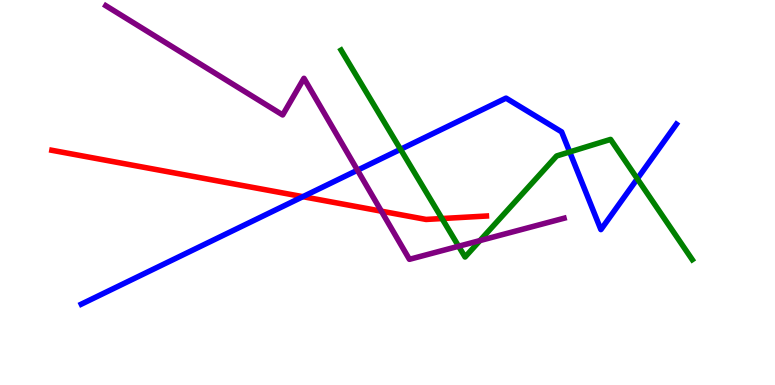[{'lines': ['blue', 'red'], 'intersections': [{'x': 3.91, 'y': 4.89}]}, {'lines': ['green', 'red'], 'intersections': [{'x': 5.7, 'y': 4.32}]}, {'lines': ['purple', 'red'], 'intersections': [{'x': 4.92, 'y': 4.51}]}, {'lines': ['blue', 'green'], 'intersections': [{'x': 5.17, 'y': 6.12}, {'x': 7.35, 'y': 6.05}, {'x': 8.22, 'y': 5.36}]}, {'lines': ['blue', 'purple'], 'intersections': [{'x': 4.61, 'y': 5.58}]}, {'lines': ['green', 'purple'], 'intersections': [{'x': 5.92, 'y': 3.6}, {'x': 6.19, 'y': 3.75}]}]